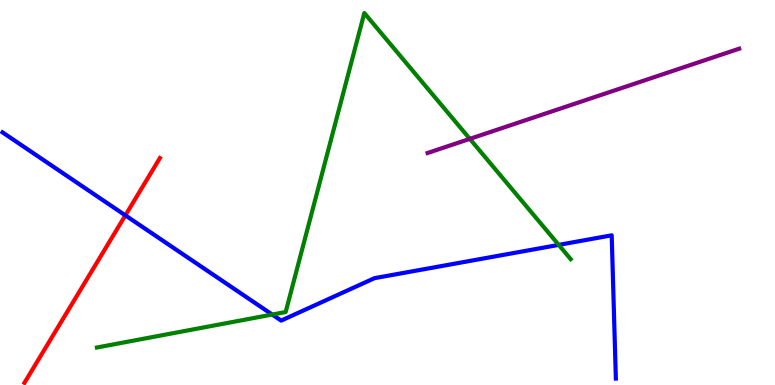[{'lines': ['blue', 'red'], 'intersections': [{'x': 1.62, 'y': 4.41}]}, {'lines': ['green', 'red'], 'intersections': []}, {'lines': ['purple', 'red'], 'intersections': []}, {'lines': ['blue', 'green'], 'intersections': [{'x': 3.51, 'y': 1.83}, {'x': 7.21, 'y': 3.64}]}, {'lines': ['blue', 'purple'], 'intersections': []}, {'lines': ['green', 'purple'], 'intersections': [{'x': 6.06, 'y': 6.39}]}]